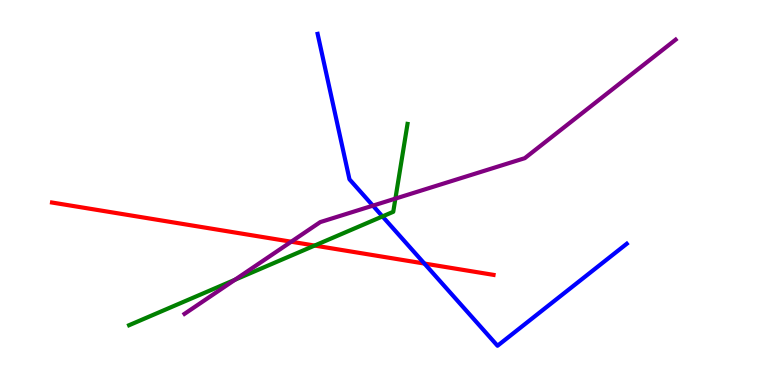[{'lines': ['blue', 'red'], 'intersections': [{'x': 5.48, 'y': 3.15}]}, {'lines': ['green', 'red'], 'intersections': [{'x': 4.06, 'y': 3.62}]}, {'lines': ['purple', 'red'], 'intersections': [{'x': 3.76, 'y': 3.72}]}, {'lines': ['blue', 'green'], 'intersections': [{'x': 4.94, 'y': 4.38}]}, {'lines': ['blue', 'purple'], 'intersections': [{'x': 4.81, 'y': 4.66}]}, {'lines': ['green', 'purple'], 'intersections': [{'x': 3.03, 'y': 2.73}, {'x': 5.1, 'y': 4.84}]}]